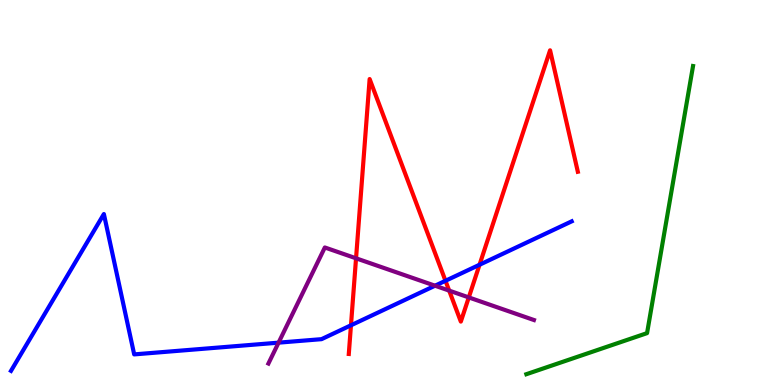[{'lines': ['blue', 'red'], 'intersections': [{'x': 4.53, 'y': 1.55}, {'x': 5.75, 'y': 2.71}, {'x': 6.19, 'y': 3.12}]}, {'lines': ['green', 'red'], 'intersections': []}, {'lines': ['purple', 'red'], 'intersections': [{'x': 4.59, 'y': 3.29}, {'x': 5.8, 'y': 2.45}, {'x': 6.05, 'y': 2.27}]}, {'lines': ['blue', 'green'], 'intersections': []}, {'lines': ['blue', 'purple'], 'intersections': [{'x': 3.59, 'y': 1.1}, {'x': 5.61, 'y': 2.58}]}, {'lines': ['green', 'purple'], 'intersections': []}]